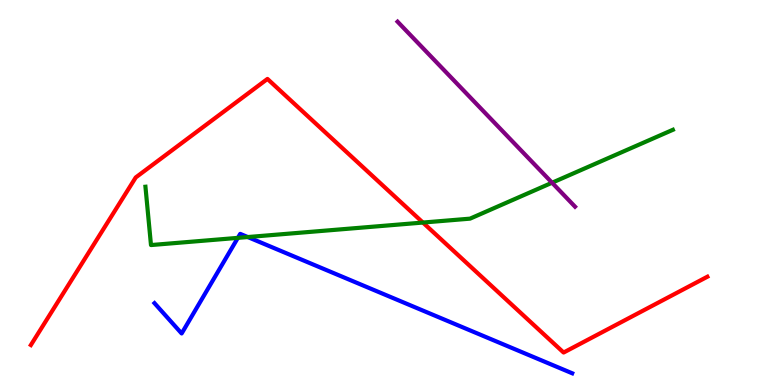[{'lines': ['blue', 'red'], 'intersections': []}, {'lines': ['green', 'red'], 'intersections': [{'x': 5.46, 'y': 4.22}]}, {'lines': ['purple', 'red'], 'intersections': []}, {'lines': ['blue', 'green'], 'intersections': [{'x': 3.07, 'y': 3.82}, {'x': 3.2, 'y': 3.84}]}, {'lines': ['blue', 'purple'], 'intersections': []}, {'lines': ['green', 'purple'], 'intersections': [{'x': 7.12, 'y': 5.25}]}]